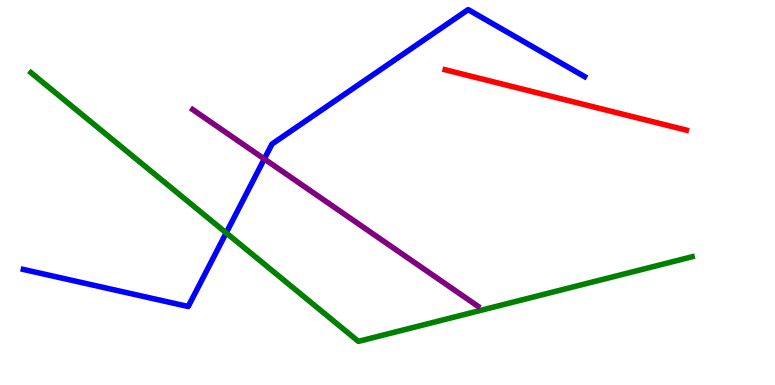[{'lines': ['blue', 'red'], 'intersections': []}, {'lines': ['green', 'red'], 'intersections': []}, {'lines': ['purple', 'red'], 'intersections': []}, {'lines': ['blue', 'green'], 'intersections': [{'x': 2.92, 'y': 3.95}]}, {'lines': ['blue', 'purple'], 'intersections': [{'x': 3.41, 'y': 5.87}]}, {'lines': ['green', 'purple'], 'intersections': []}]